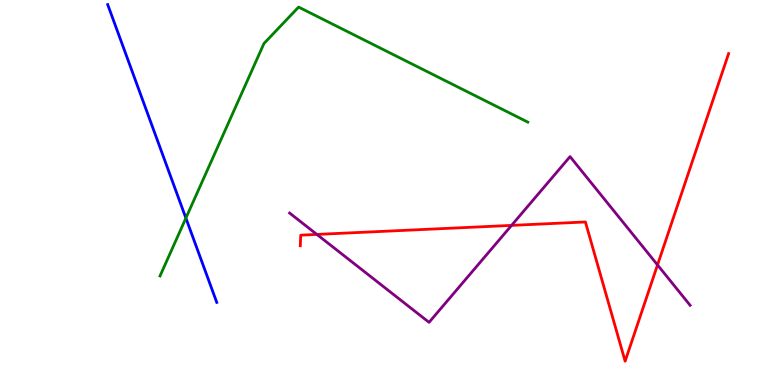[{'lines': ['blue', 'red'], 'intersections': []}, {'lines': ['green', 'red'], 'intersections': []}, {'lines': ['purple', 'red'], 'intersections': [{'x': 4.09, 'y': 3.91}, {'x': 6.6, 'y': 4.15}, {'x': 8.48, 'y': 3.12}]}, {'lines': ['blue', 'green'], 'intersections': [{'x': 2.4, 'y': 4.34}]}, {'lines': ['blue', 'purple'], 'intersections': []}, {'lines': ['green', 'purple'], 'intersections': []}]